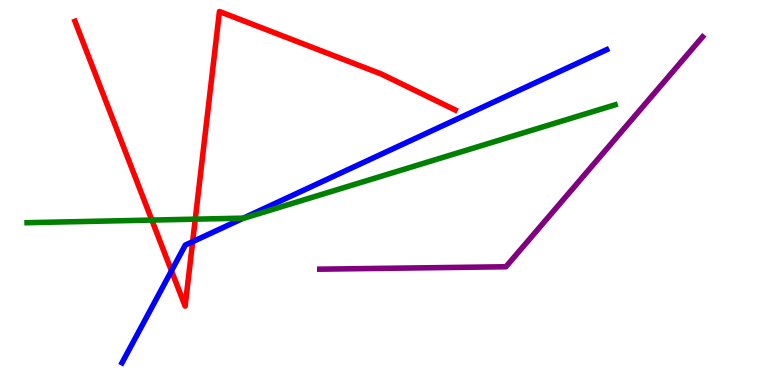[{'lines': ['blue', 'red'], 'intersections': [{'x': 2.21, 'y': 2.97}, {'x': 2.49, 'y': 3.72}]}, {'lines': ['green', 'red'], 'intersections': [{'x': 1.96, 'y': 4.28}, {'x': 2.52, 'y': 4.31}]}, {'lines': ['purple', 'red'], 'intersections': []}, {'lines': ['blue', 'green'], 'intersections': [{'x': 3.14, 'y': 4.33}]}, {'lines': ['blue', 'purple'], 'intersections': []}, {'lines': ['green', 'purple'], 'intersections': []}]